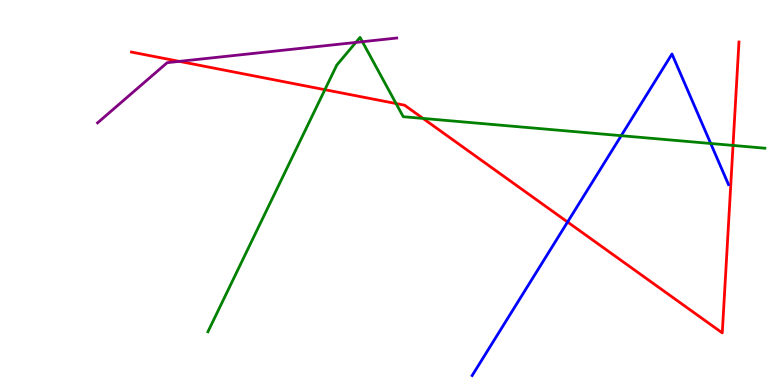[{'lines': ['blue', 'red'], 'intersections': [{'x': 7.32, 'y': 4.23}]}, {'lines': ['green', 'red'], 'intersections': [{'x': 4.19, 'y': 7.67}, {'x': 5.11, 'y': 7.31}, {'x': 5.46, 'y': 6.92}, {'x': 9.46, 'y': 6.22}]}, {'lines': ['purple', 'red'], 'intersections': [{'x': 2.31, 'y': 8.41}]}, {'lines': ['blue', 'green'], 'intersections': [{'x': 8.02, 'y': 6.48}, {'x': 9.17, 'y': 6.27}]}, {'lines': ['blue', 'purple'], 'intersections': []}, {'lines': ['green', 'purple'], 'intersections': [{'x': 4.59, 'y': 8.9}, {'x': 4.68, 'y': 8.92}]}]